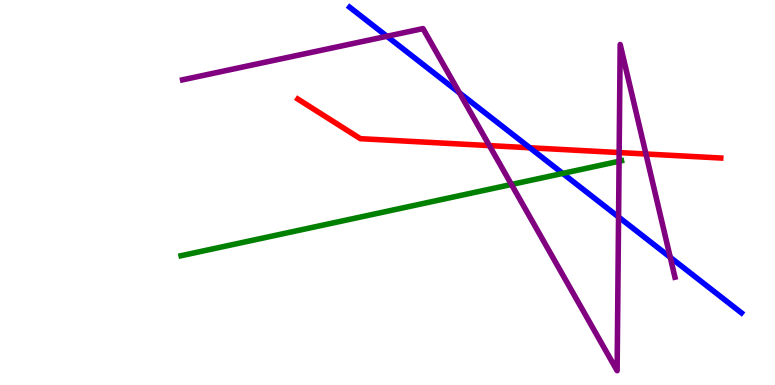[{'lines': ['blue', 'red'], 'intersections': [{'x': 6.84, 'y': 6.16}]}, {'lines': ['green', 'red'], 'intersections': []}, {'lines': ['purple', 'red'], 'intersections': [{'x': 6.31, 'y': 6.22}, {'x': 7.99, 'y': 6.04}, {'x': 8.33, 'y': 6.0}]}, {'lines': ['blue', 'green'], 'intersections': [{'x': 7.26, 'y': 5.5}]}, {'lines': ['blue', 'purple'], 'intersections': [{'x': 4.99, 'y': 9.06}, {'x': 5.93, 'y': 7.59}, {'x': 7.98, 'y': 4.36}, {'x': 8.65, 'y': 3.32}]}, {'lines': ['green', 'purple'], 'intersections': [{'x': 6.6, 'y': 5.21}, {'x': 7.99, 'y': 5.81}]}]